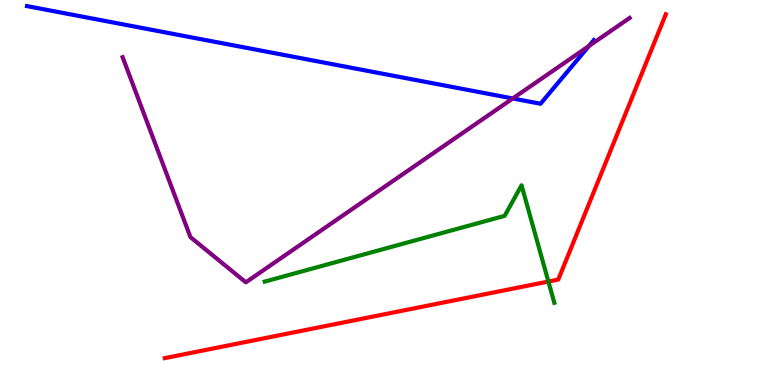[{'lines': ['blue', 'red'], 'intersections': []}, {'lines': ['green', 'red'], 'intersections': [{'x': 7.08, 'y': 2.69}]}, {'lines': ['purple', 'red'], 'intersections': []}, {'lines': ['blue', 'green'], 'intersections': []}, {'lines': ['blue', 'purple'], 'intersections': [{'x': 6.62, 'y': 7.44}, {'x': 7.6, 'y': 8.81}]}, {'lines': ['green', 'purple'], 'intersections': []}]